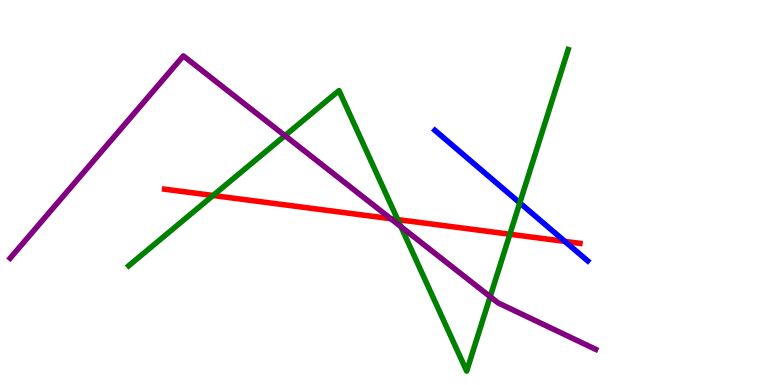[{'lines': ['blue', 'red'], 'intersections': [{'x': 7.29, 'y': 3.73}]}, {'lines': ['green', 'red'], 'intersections': [{'x': 2.75, 'y': 4.92}, {'x': 5.13, 'y': 4.3}, {'x': 6.58, 'y': 3.92}]}, {'lines': ['purple', 'red'], 'intersections': [{'x': 5.04, 'y': 4.32}]}, {'lines': ['blue', 'green'], 'intersections': [{'x': 6.71, 'y': 4.73}]}, {'lines': ['blue', 'purple'], 'intersections': []}, {'lines': ['green', 'purple'], 'intersections': [{'x': 3.68, 'y': 6.48}, {'x': 5.17, 'y': 4.11}, {'x': 6.32, 'y': 2.29}]}]